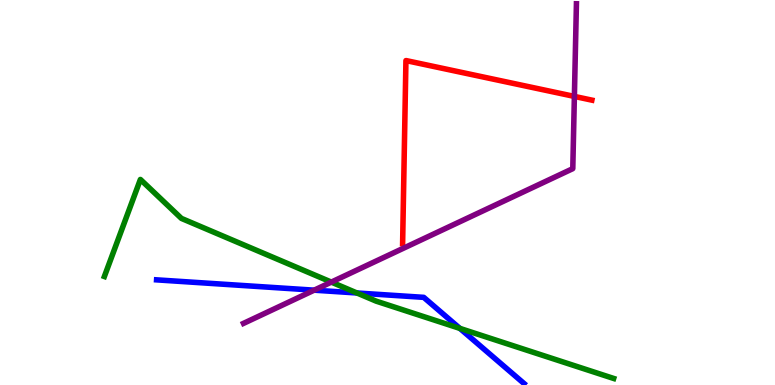[{'lines': ['blue', 'red'], 'intersections': []}, {'lines': ['green', 'red'], 'intersections': []}, {'lines': ['purple', 'red'], 'intersections': [{'x': 7.41, 'y': 7.5}]}, {'lines': ['blue', 'green'], 'intersections': [{'x': 4.61, 'y': 2.39}, {'x': 5.93, 'y': 1.47}]}, {'lines': ['blue', 'purple'], 'intersections': [{'x': 4.05, 'y': 2.46}]}, {'lines': ['green', 'purple'], 'intersections': [{'x': 4.28, 'y': 2.67}]}]